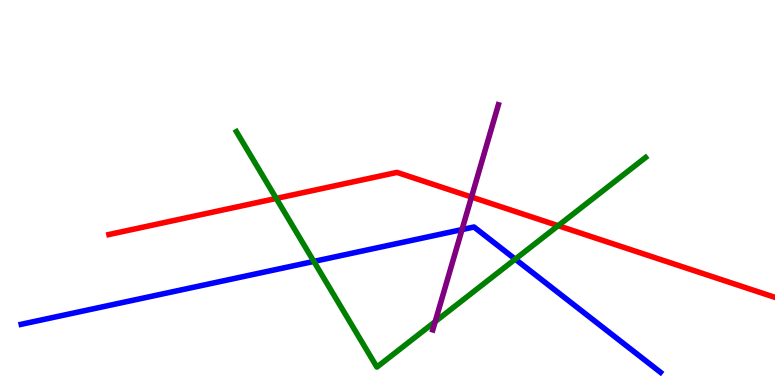[{'lines': ['blue', 'red'], 'intersections': []}, {'lines': ['green', 'red'], 'intersections': [{'x': 3.56, 'y': 4.85}, {'x': 7.2, 'y': 4.14}]}, {'lines': ['purple', 'red'], 'intersections': [{'x': 6.08, 'y': 4.88}]}, {'lines': ['blue', 'green'], 'intersections': [{'x': 4.05, 'y': 3.21}, {'x': 6.65, 'y': 3.27}]}, {'lines': ['blue', 'purple'], 'intersections': [{'x': 5.96, 'y': 4.04}]}, {'lines': ['green', 'purple'], 'intersections': [{'x': 5.62, 'y': 1.65}]}]